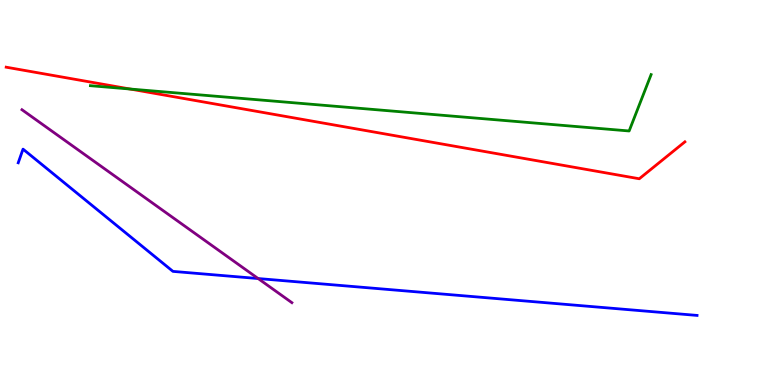[{'lines': ['blue', 'red'], 'intersections': []}, {'lines': ['green', 'red'], 'intersections': [{'x': 1.68, 'y': 7.69}]}, {'lines': ['purple', 'red'], 'intersections': []}, {'lines': ['blue', 'green'], 'intersections': []}, {'lines': ['blue', 'purple'], 'intersections': [{'x': 3.33, 'y': 2.77}]}, {'lines': ['green', 'purple'], 'intersections': []}]